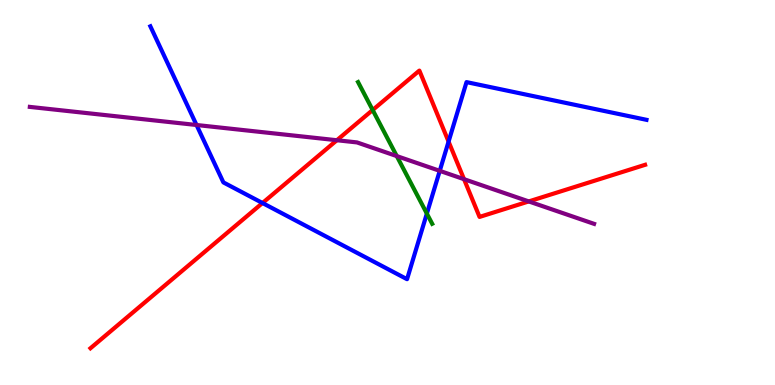[{'lines': ['blue', 'red'], 'intersections': [{'x': 3.39, 'y': 4.73}, {'x': 5.79, 'y': 6.32}]}, {'lines': ['green', 'red'], 'intersections': [{'x': 4.81, 'y': 7.14}]}, {'lines': ['purple', 'red'], 'intersections': [{'x': 4.35, 'y': 6.36}, {'x': 5.99, 'y': 5.35}, {'x': 6.82, 'y': 4.77}]}, {'lines': ['blue', 'green'], 'intersections': [{'x': 5.51, 'y': 4.45}]}, {'lines': ['blue', 'purple'], 'intersections': [{'x': 2.54, 'y': 6.75}, {'x': 5.67, 'y': 5.56}]}, {'lines': ['green', 'purple'], 'intersections': [{'x': 5.12, 'y': 5.95}]}]